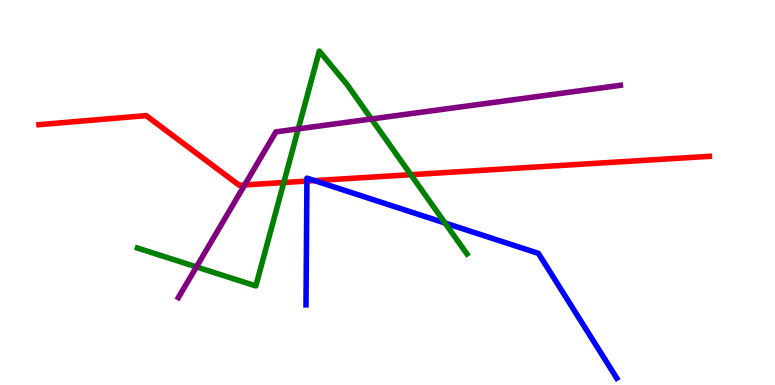[{'lines': ['blue', 'red'], 'intersections': [{'x': 3.96, 'y': 5.3}, {'x': 4.06, 'y': 5.31}]}, {'lines': ['green', 'red'], 'intersections': [{'x': 3.66, 'y': 5.26}, {'x': 5.3, 'y': 5.46}]}, {'lines': ['purple', 'red'], 'intersections': [{'x': 3.16, 'y': 5.2}]}, {'lines': ['blue', 'green'], 'intersections': [{'x': 5.74, 'y': 4.21}]}, {'lines': ['blue', 'purple'], 'intersections': []}, {'lines': ['green', 'purple'], 'intersections': [{'x': 2.53, 'y': 3.07}, {'x': 3.85, 'y': 6.65}, {'x': 4.79, 'y': 6.91}]}]